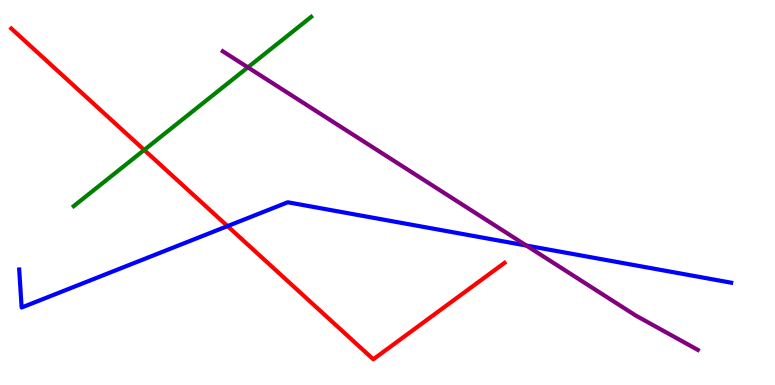[{'lines': ['blue', 'red'], 'intersections': [{'x': 2.94, 'y': 4.13}]}, {'lines': ['green', 'red'], 'intersections': [{'x': 1.86, 'y': 6.11}]}, {'lines': ['purple', 'red'], 'intersections': []}, {'lines': ['blue', 'green'], 'intersections': []}, {'lines': ['blue', 'purple'], 'intersections': [{'x': 6.79, 'y': 3.62}]}, {'lines': ['green', 'purple'], 'intersections': [{'x': 3.2, 'y': 8.25}]}]